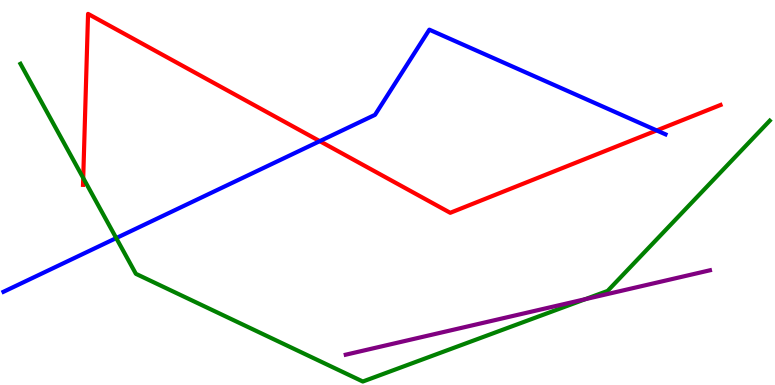[{'lines': ['blue', 'red'], 'intersections': [{'x': 4.13, 'y': 6.33}, {'x': 8.47, 'y': 6.61}]}, {'lines': ['green', 'red'], 'intersections': [{'x': 1.07, 'y': 5.38}]}, {'lines': ['purple', 'red'], 'intersections': []}, {'lines': ['blue', 'green'], 'intersections': [{'x': 1.5, 'y': 3.82}]}, {'lines': ['blue', 'purple'], 'intersections': []}, {'lines': ['green', 'purple'], 'intersections': [{'x': 7.55, 'y': 2.23}]}]